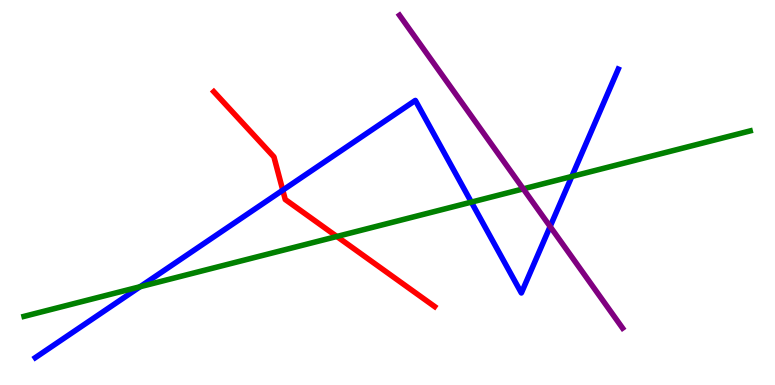[{'lines': ['blue', 'red'], 'intersections': [{'x': 3.65, 'y': 5.06}]}, {'lines': ['green', 'red'], 'intersections': [{'x': 4.35, 'y': 3.86}]}, {'lines': ['purple', 'red'], 'intersections': []}, {'lines': ['blue', 'green'], 'intersections': [{'x': 1.81, 'y': 2.55}, {'x': 6.08, 'y': 4.75}, {'x': 7.38, 'y': 5.42}]}, {'lines': ['blue', 'purple'], 'intersections': [{'x': 7.1, 'y': 4.12}]}, {'lines': ['green', 'purple'], 'intersections': [{'x': 6.75, 'y': 5.09}]}]